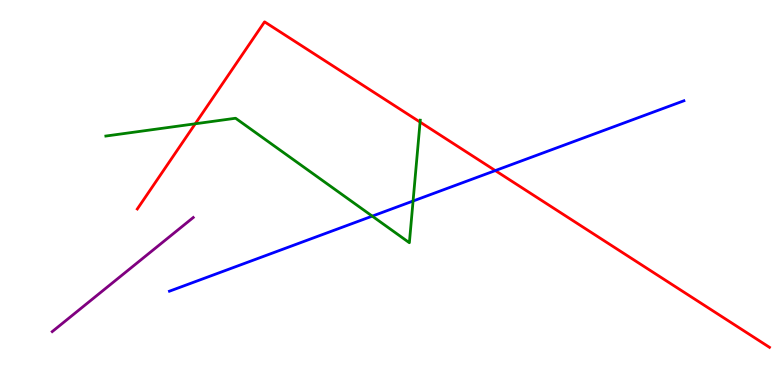[{'lines': ['blue', 'red'], 'intersections': [{'x': 6.39, 'y': 5.57}]}, {'lines': ['green', 'red'], 'intersections': [{'x': 2.52, 'y': 6.78}, {'x': 5.42, 'y': 6.83}]}, {'lines': ['purple', 'red'], 'intersections': []}, {'lines': ['blue', 'green'], 'intersections': [{'x': 4.8, 'y': 4.39}, {'x': 5.33, 'y': 4.78}]}, {'lines': ['blue', 'purple'], 'intersections': []}, {'lines': ['green', 'purple'], 'intersections': []}]